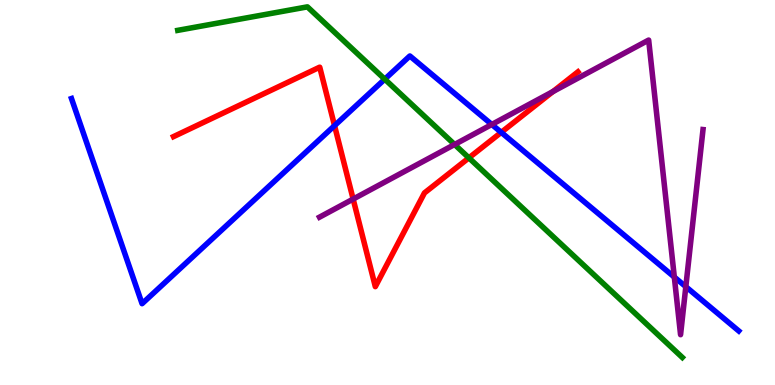[{'lines': ['blue', 'red'], 'intersections': [{'x': 4.32, 'y': 6.74}, {'x': 6.47, 'y': 6.56}]}, {'lines': ['green', 'red'], 'intersections': [{'x': 6.05, 'y': 5.9}]}, {'lines': ['purple', 'red'], 'intersections': [{'x': 4.56, 'y': 4.83}, {'x': 7.13, 'y': 7.62}]}, {'lines': ['blue', 'green'], 'intersections': [{'x': 4.96, 'y': 7.94}]}, {'lines': ['blue', 'purple'], 'intersections': [{'x': 6.35, 'y': 6.77}, {'x': 8.7, 'y': 2.8}, {'x': 8.85, 'y': 2.55}]}, {'lines': ['green', 'purple'], 'intersections': [{'x': 5.87, 'y': 6.25}]}]